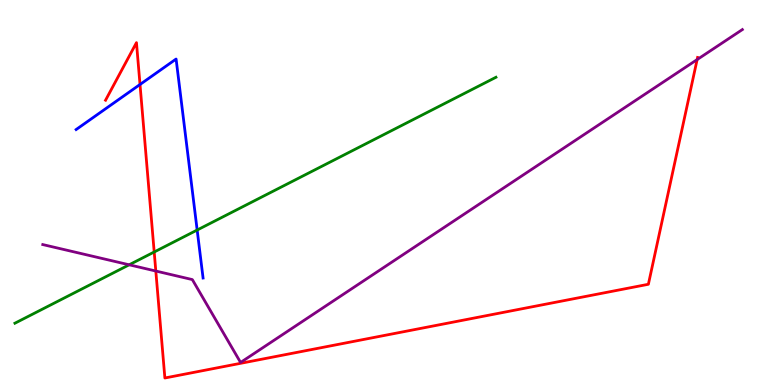[{'lines': ['blue', 'red'], 'intersections': [{'x': 1.81, 'y': 7.81}]}, {'lines': ['green', 'red'], 'intersections': [{'x': 1.99, 'y': 3.45}]}, {'lines': ['purple', 'red'], 'intersections': [{'x': 2.01, 'y': 2.96}, {'x': 9.0, 'y': 8.45}]}, {'lines': ['blue', 'green'], 'intersections': [{'x': 2.54, 'y': 4.03}]}, {'lines': ['blue', 'purple'], 'intersections': []}, {'lines': ['green', 'purple'], 'intersections': [{'x': 1.67, 'y': 3.12}]}]